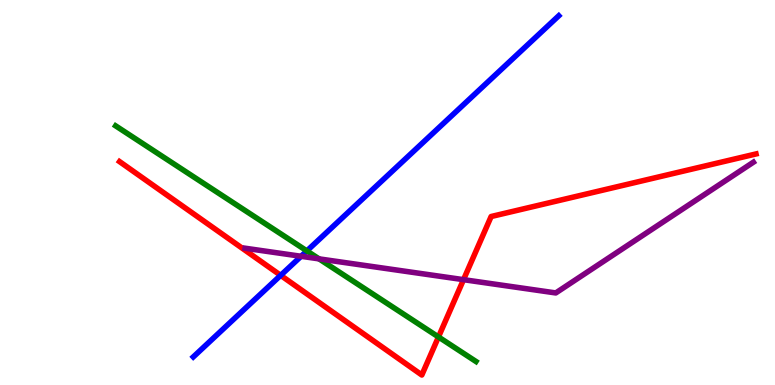[{'lines': ['blue', 'red'], 'intersections': [{'x': 3.62, 'y': 2.85}]}, {'lines': ['green', 'red'], 'intersections': [{'x': 5.66, 'y': 1.25}]}, {'lines': ['purple', 'red'], 'intersections': [{'x': 5.98, 'y': 2.74}]}, {'lines': ['blue', 'green'], 'intersections': [{'x': 3.96, 'y': 3.48}]}, {'lines': ['blue', 'purple'], 'intersections': [{'x': 3.89, 'y': 3.34}]}, {'lines': ['green', 'purple'], 'intersections': [{'x': 4.12, 'y': 3.28}]}]